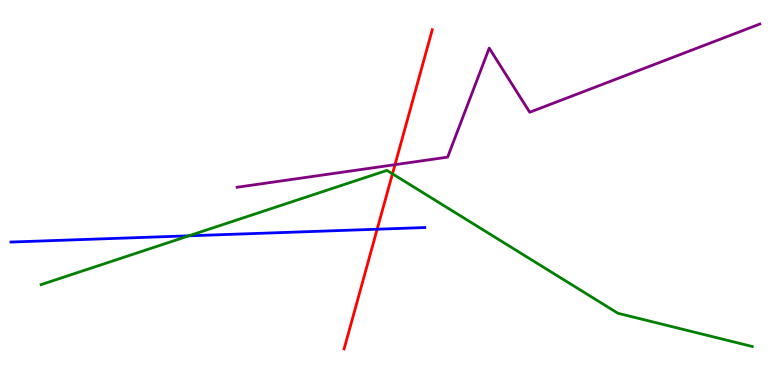[{'lines': ['blue', 'red'], 'intersections': [{'x': 4.87, 'y': 4.05}]}, {'lines': ['green', 'red'], 'intersections': [{'x': 5.06, 'y': 5.49}]}, {'lines': ['purple', 'red'], 'intersections': [{'x': 5.1, 'y': 5.72}]}, {'lines': ['blue', 'green'], 'intersections': [{'x': 2.44, 'y': 3.87}]}, {'lines': ['blue', 'purple'], 'intersections': []}, {'lines': ['green', 'purple'], 'intersections': []}]